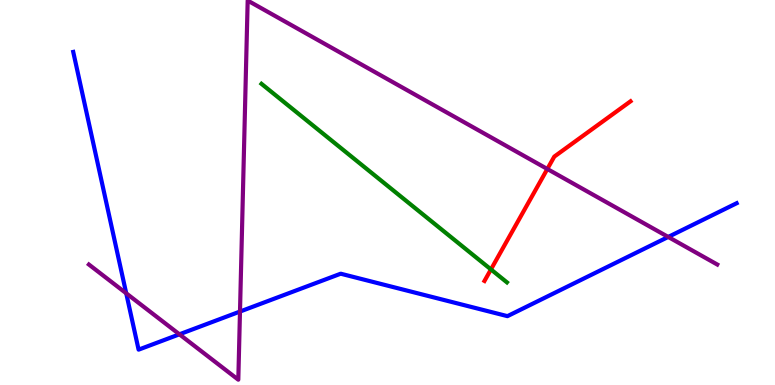[{'lines': ['blue', 'red'], 'intersections': []}, {'lines': ['green', 'red'], 'intersections': [{'x': 6.33, 'y': 3.0}]}, {'lines': ['purple', 'red'], 'intersections': [{'x': 7.06, 'y': 5.61}]}, {'lines': ['blue', 'green'], 'intersections': []}, {'lines': ['blue', 'purple'], 'intersections': [{'x': 1.63, 'y': 2.38}, {'x': 2.32, 'y': 1.32}, {'x': 3.1, 'y': 1.91}, {'x': 8.62, 'y': 3.85}]}, {'lines': ['green', 'purple'], 'intersections': []}]